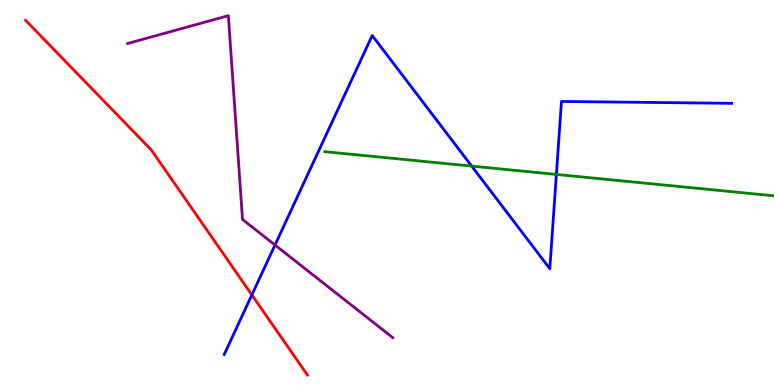[{'lines': ['blue', 'red'], 'intersections': [{'x': 3.25, 'y': 2.34}]}, {'lines': ['green', 'red'], 'intersections': []}, {'lines': ['purple', 'red'], 'intersections': []}, {'lines': ['blue', 'green'], 'intersections': [{'x': 6.09, 'y': 5.69}, {'x': 7.18, 'y': 5.47}]}, {'lines': ['blue', 'purple'], 'intersections': [{'x': 3.55, 'y': 3.64}]}, {'lines': ['green', 'purple'], 'intersections': []}]